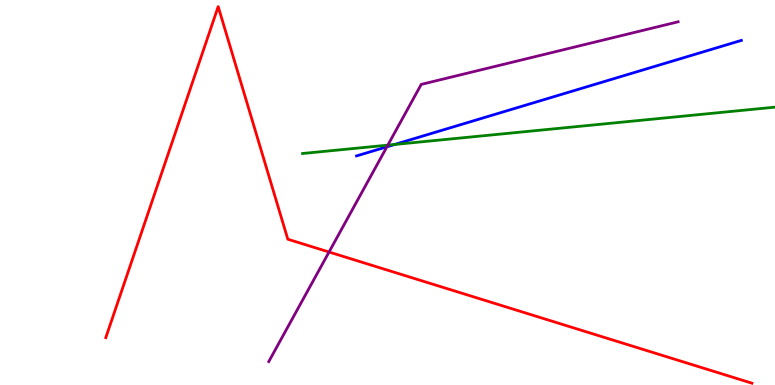[{'lines': ['blue', 'red'], 'intersections': []}, {'lines': ['green', 'red'], 'intersections': []}, {'lines': ['purple', 'red'], 'intersections': [{'x': 4.25, 'y': 3.45}]}, {'lines': ['blue', 'green'], 'intersections': [{'x': 5.09, 'y': 6.25}]}, {'lines': ['blue', 'purple'], 'intersections': [{'x': 4.99, 'y': 6.19}]}, {'lines': ['green', 'purple'], 'intersections': [{'x': 5.0, 'y': 6.23}]}]